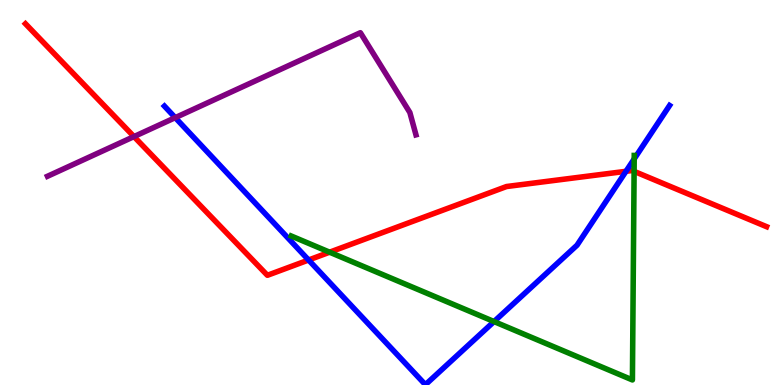[{'lines': ['blue', 'red'], 'intersections': [{'x': 3.98, 'y': 3.25}, {'x': 8.08, 'y': 5.55}]}, {'lines': ['green', 'red'], 'intersections': [{'x': 4.25, 'y': 3.45}, {'x': 8.18, 'y': 5.55}]}, {'lines': ['purple', 'red'], 'intersections': [{'x': 1.73, 'y': 6.45}]}, {'lines': ['blue', 'green'], 'intersections': [{'x': 6.37, 'y': 1.65}, {'x': 8.18, 'y': 5.87}]}, {'lines': ['blue', 'purple'], 'intersections': [{'x': 2.26, 'y': 6.94}]}, {'lines': ['green', 'purple'], 'intersections': []}]